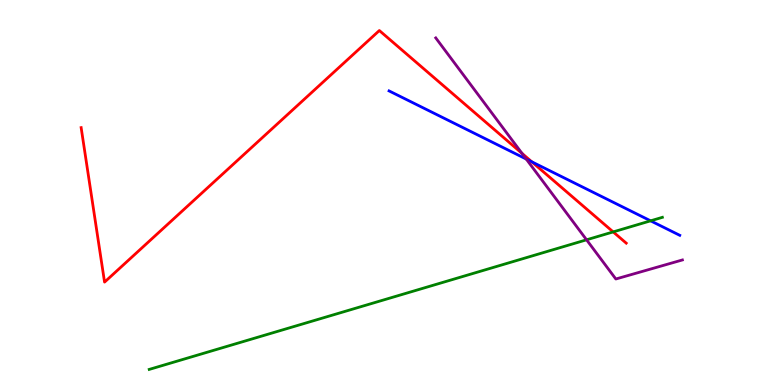[{'lines': ['blue', 'red'], 'intersections': [{'x': 6.86, 'y': 5.8}]}, {'lines': ['green', 'red'], 'intersections': [{'x': 7.91, 'y': 3.98}]}, {'lines': ['purple', 'red'], 'intersections': [{'x': 6.74, 'y': 6.02}]}, {'lines': ['blue', 'green'], 'intersections': [{'x': 8.39, 'y': 4.26}]}, {'lines': ['blue', 'purple'], 'intersections': [{'x': 6.79, 'y': 5.87}]}, {'lines': ['green', 'purple'], 'intersections': [{'x': 7.57, 'y': 3.77}]}]